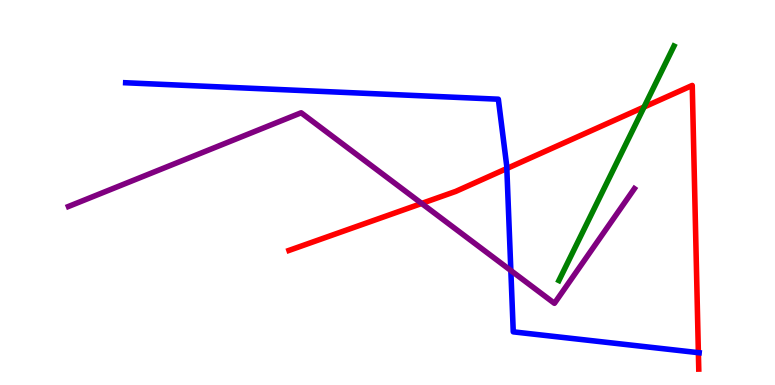[{'lines': ['blue', 'red'], 'intersections': [{'x': 6.54, 'y': 5.62}, {'x': 9.01, 'y': 0.84}]}, {'lines': ['green', 'red'], 'intersections': [{'x': 8.31, 'y': 7.22}]}, {'lines': ['purple', 'red'], 'intersections': [{'x': 5.44, 'y': 4.72}]}, {'lines': ['blue', 'green'], 'intersections': []}, {'lines': ['blue', 'purple'], 'intersections': [{'x': 6.59, 'y': 2.97}]}, {'lines': ['green', 'purple'], 'intersections': []}]